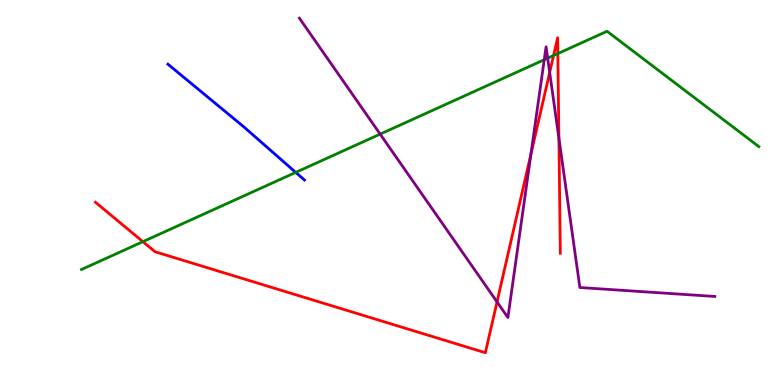[{'lines': ['blue', 'red'], 'intersections': []}, {'lines': ['green', 'red'], 'intersections': [{'x': 1.84, 'y': 3.72}, {'x': 7.14, 'y': 8.56}, {'x': 7.2, 'y': 8.61}]}, {'lines': ['purple', 'red'], 'intersections': [{'x': 6.41, 'y': 2.16}, {'x': 6.85, 'y': 6.0}, {'x': 7.09, 'y': 8.12}, {'x': 7.21, 'y': 6.41}]}, {'lines': ['blue', 'green'], 'intersections': [{'x': 3.82, 'y': 5.52}]}, {'lines': ['blue', 'purple'], 'intersections': []}, {'lines': ['green', 'purple'], 'intersections': [{'x': 4.91, 'y': 6.52}, {'x': 7.02, 'y': 8.45}, {'x': 7.07, 'y': 8.49}]}]